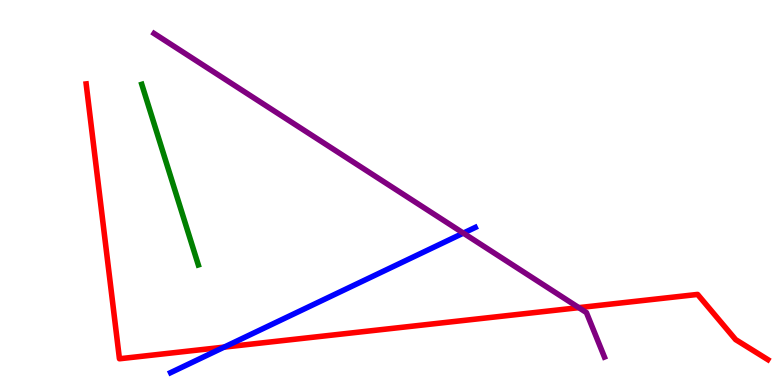[{'lines': ['blue', 'red'], 'intersections': [{'x': 2.89, 'y': 0.984}]}, {'lines': ['green', 'red'], 'intersections': []}, {'lines': ['purple', 'red'], 'intersections': [{'x': 7.47, 'y': 2.01}]}, {'lines': ['blue', 'green'], 'intersections': []}, {'lines': ['blue', 'purple'], 'intersections': [{'x': 5.98, 'y': 3.94}]}, {'lines': ['green', 'purple'], 'intersections': []}]